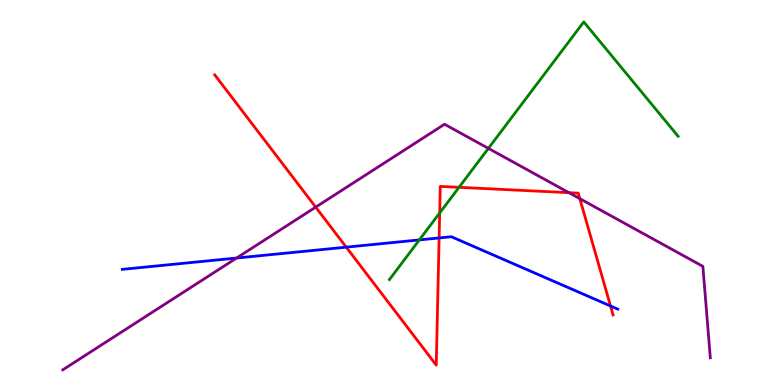[{'lines': ['blue', 'red'], 'intersections': [{'x': 4.47, 'y': 3.58}, {'x': 5.67, 'y': 3.82}, {'x': 7.88, 'y': 2.05}]}, {'lines': ['green', 'red'], 'intersections': [{'x': 5.67, 'y': 4.47}, {'x': 5.92, 'y': 5.13}]}, {'lines': ['purple', 'red'], 'intersections': [{'x': 4.07, 'y': 4.62}, {'x': 7.34, 'y': 5.0}, {'x': 7.48, 'y': 4.84}]}, {'lines': ['blue', 'green'], 'intersections': [{'x': 5.41, 'y': 3.77}]}, {'lines': ['blue', 'purple'], 'intersections': [{'x': 3.05, 'y': 3.3}]}, {'lines': ['green', 'purple'], 'intersections': [{'x': 6.3, 'y': 6.15}]}]